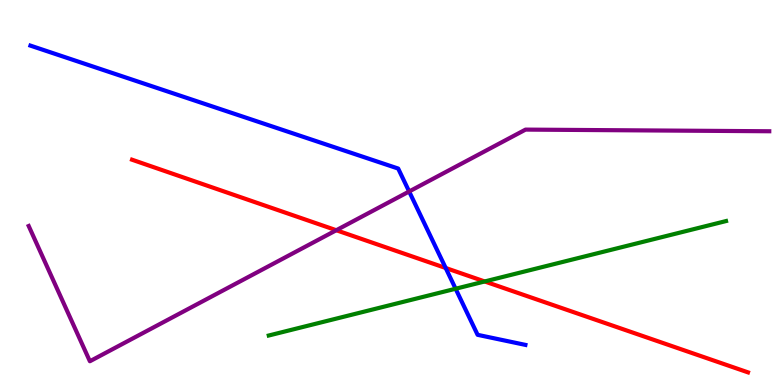[{'lines': ['blue', 'red'], 'intersections': [{'x': 5.75, 'y': 3.04}]}, {'lines': ['green', 'red'], 'intersections': [{'x': 6.25, 'y': 2.69}]}, {'lines': ['purple', 'red'], 'intersections': [{'x': 4.34, 'y': 4.02}]}, {'lines': ['blue', 'green'], 'intersections': [{'x': 5.88, 'y': 2.5}]}, {'lines': ['blue', 'purple'], 'intersections': [{'x': 5.28, 'y': 5.03}]}, {'lines': ['green', 'purple'], 'intersections': []}]